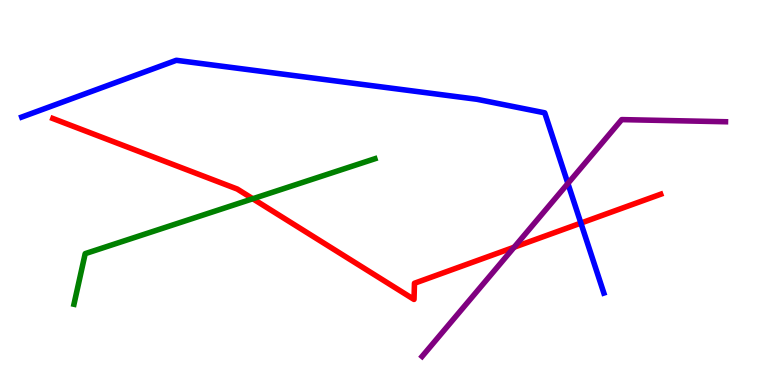[{'lines': ['blue', 'red'], 'intersections': [{'x': 7.5, 'y': 4.21}]}, {'lines': ['green', 'red'], 'intersections': [{'x': 3.26, 'y': 4.84}]}, {'lines': ['purple', 'red'], 'intersections': [{'x': 6.63, 'y': 3.58}]}, {'lines': ['blue', 'green'], 'intersections': []}, {'lines': ['blue', 'purple'], 'intersections': [{'x': 7.33, 'y': 5.23}]}, {'lines': ['green', 'purple'], 'intersections': []}]